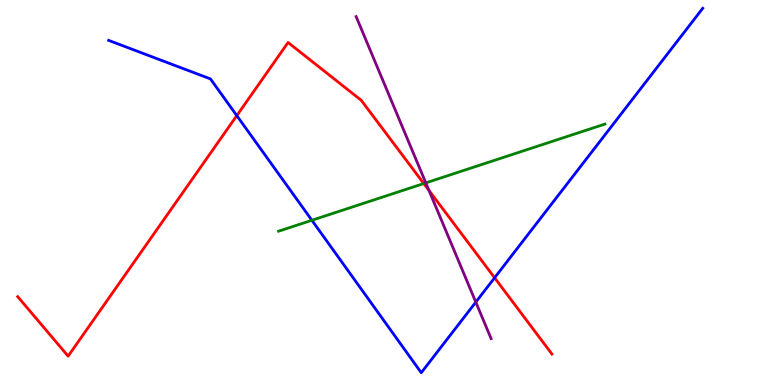[{'lines': ['blue', 'red'], 'intersections': [{'x': 3.06, 'y': 7.0}, {'x': 6.38, 'y': 2.79}]}, {'lines': ['green', 'red'], 'intersections': [{'x': 5.47, 'y': 5.23}]}, {'lines': ['purple', 'red'], 'intersections': [{'x': 5.54, 'y': 5.05}]}, {'lines': ['blue', 'green'], 'intersections': [{'x': 4.02, 'y': 4.28}]}, {'lines': ['blue', 'purple'], 'intersections': [{'x': 6.14, 'y': 2.15}]}, {'lines': ['green', 'purple'], 'intersections': [{'x': 5.49, 'y': 5.25}]}]